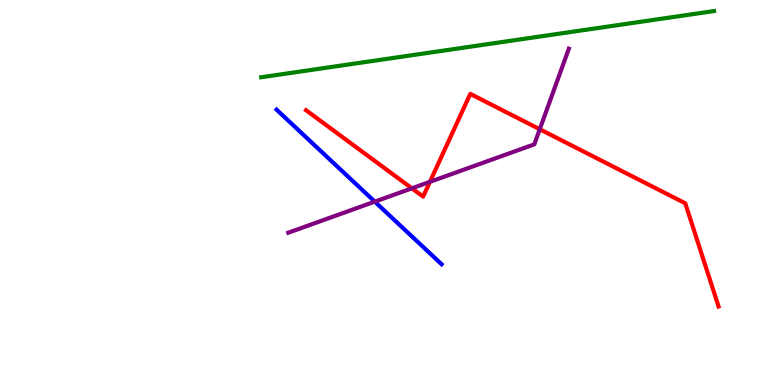[{'lines': ['blue', 'red'], 'intersections': []}, {'lines': ['green', 'red'], 'intersections': []}, {'lines': ['purple', 'red'], 'intersections': [{'x': 5.31, 'y': 5.11}, {'x': 5.55, 'y': 5.28}, {'x': 6.96, 'y': 6.64}]}, {'lines': ['blue', 'green'], 'intersections': []}, {'lines': ['blue', 'purple'], 'intersections': [{'x': 4.84, 'y': 4.76}]}, {'lines': ['green', 'purple'], 'intersections': []}]